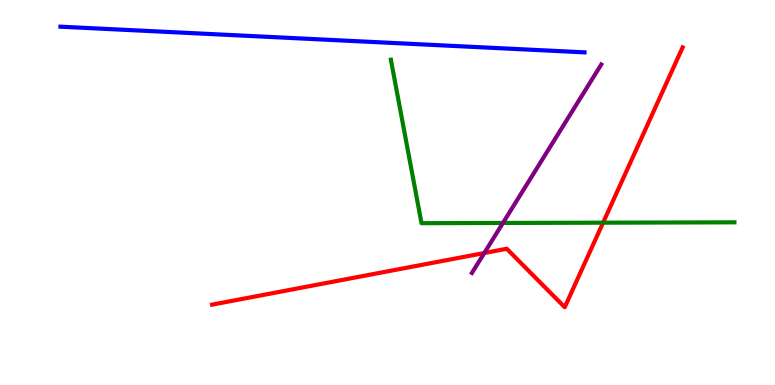[{'lines': ['blue', 'red'], 'intersections': []}, {'lines': ['green', 'red'], 'intersections': [{'x': 7.78, 'y': 4.22}]}, {'lines': ['purple', 'red'], 'intersections': [{'x': 6.25, 'y': 3.43}]}, {'lines': ['blue', 'green'], 'intersections': []}, {'lines': ['blue', 'purple'], 'intersections': []}, {'lines': ['green', 'purple'], 'intersections': [{'x': 6.49, 'y': 4.21}]}]